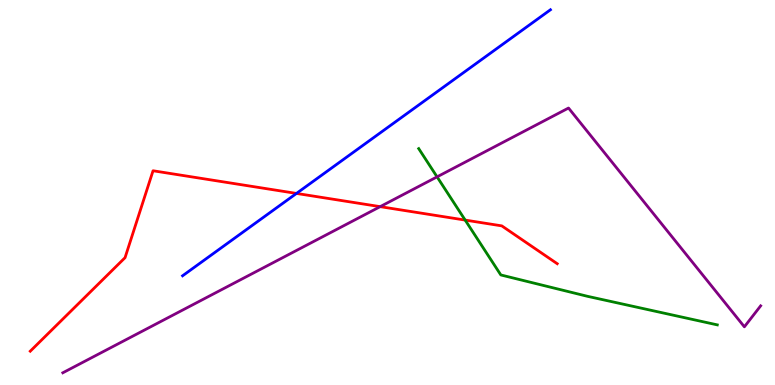[{'lines': ['blue', 'red'], 'intersections': [{'x': 3.83, 'y': 4.98}]}, {'lines': ['green', 'red'], 'intersections': [{'x': 6.0, 'y': 4.28}]}, {'lines': ['purple', 'red'], 'intersections': [{'x': 4.91, 'y': 4.63}]}, {'lines': ['blue', 'green'], 'intersections': []}, {'lines': ['blue', 'purple'], 'intersections': []}, {'lines': ['green', 'purple'], 'intersections': [{'x': 5.64, 'y': 5.41}]}]